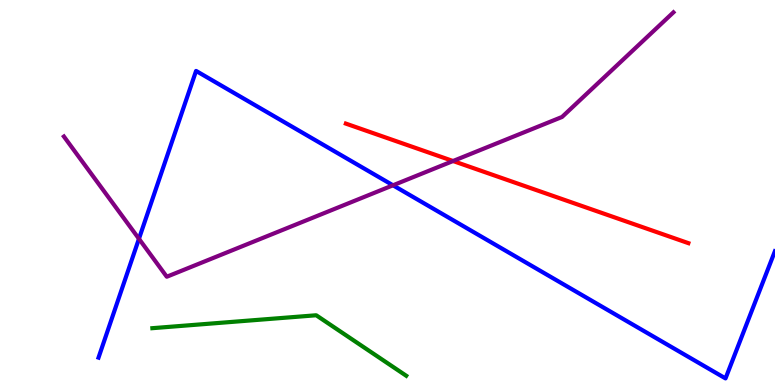[{'lines': ['blue', 'red'], 'intersections': []}, {'lines': ['green', 'red'], 'intersections': []}, {'lines': ['purple', 'red'], 'intersections': [{'x': 5.85, 'y': 5.82}]}, {'lines': ['blue', 'green'], 'intersections': []}, {'lines': ['blue', 'purple'], 'intersections': [{'x': 1.79, 'y': 3.8}, {'x': 5.07, 'y': 5.19}]}, {'lines': ['green', 'purple'], 'intersections': []}]